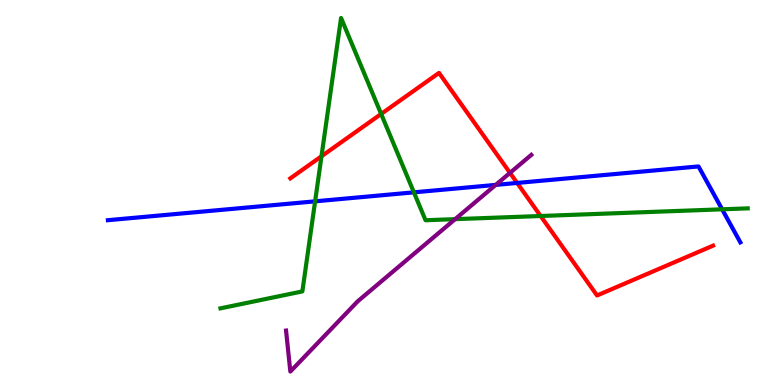[{'lines': ['blue', 'red'], 'intersections': [{'x': 6.67, 'y': 5.25}]}, {'lines': ['green', 'red'], 'intersections': [{'x': 4.15, 'y': 5.94}, {'x': 4.92, 'y': 7.04}, {'x': 6.98, 'y': 4.39}]}, {'lines': ['purple', 'red'], 'intersections': [{'x': 6.58, 'y': 5.51}]}, {'lines': ['blue', 'green'], 'intersections': [{'x': 4.07, 'y': 4.77}, {'x': 5.34, 'y': 5.0}, {'x': 9.32, 'y': 4.56}]}, {'lines': ['blue', 'purple'], 'intersections': [{'x': 6.4, 'y': 5.2}]}, {'lines': ['green', 'purple'], 'intersections': [{'x': 5.87, 'y': 4.31}]}]